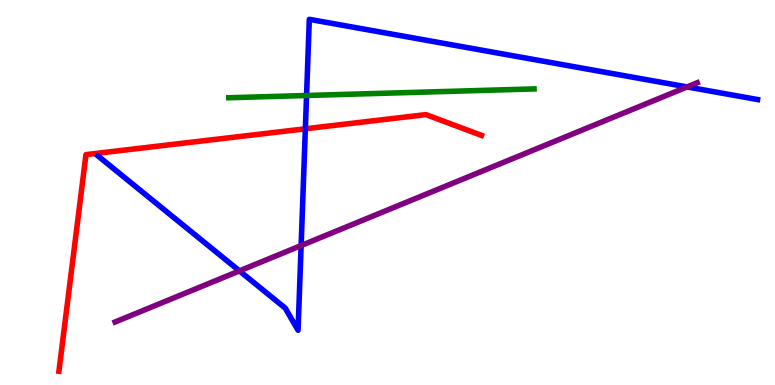[{'lines': ['blue', 'red'], 'intersections': [{'x': 3.94, 'y': 6.65}]}, {'lines': ['green', 'red'], 'intersections': []}, {'lines': ['purple', 'red'], 'intersections': []}, {'lines': ['blue', 'green'], 'intersections': [{'x': 3.96, 'y': 7.52}]}, {'lines': ['blue', 'purple'], 'intersections': [{'x': 3.09, 'y': 2.96}, {'x': 3.89, 'y': 3.62}, {'x': 8.87, 'y': 7.74}]}, {'lines': ['green', 'purple'], 'intersections': []}]